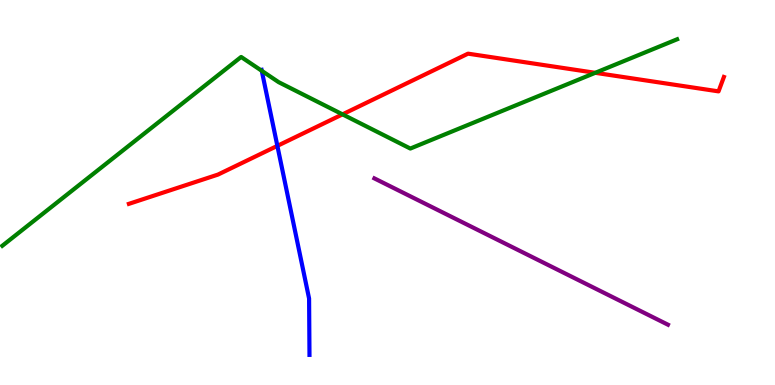[{'lines': ['blue', 'red'], 'intersections': [{'x': 3.58, 'y': 6.21}]}, {'lines': ['green', 'red'], 'intersections': [{'x': 4.42, 'y': 7.03}, {'x': 7.68, 'y': 8.11}]}, {'lines': ['purple', 'red'], 'intersections': []}, {'lines': ['blue', 'green'], 'intersections': [{'x': 3.38, 'y': 8.16}]}, {'lines': ['blue', 'purple'], 'intersections': []}, {'lines': ['green', 'purple'], 'intersections': []}]